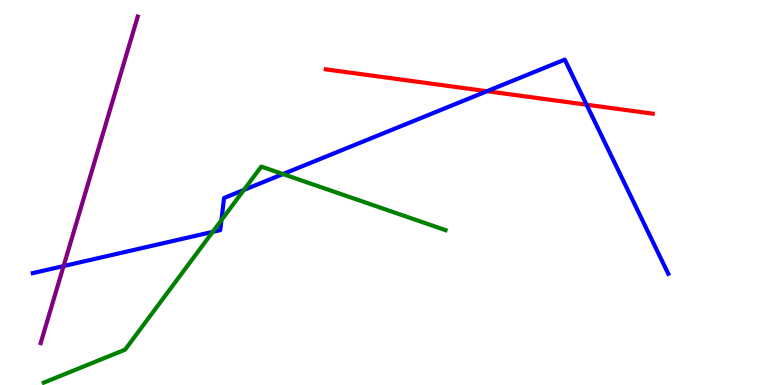[{'lines': ['blue', 'red'], 'intersections': [{'x': 6.28, 'y': 7.63}, {'x': 7.57, 'y': 7.28}]}, {'lines': ['green', 'red'], 'intersections': []}, {'lines': ['purple', 'red'], 'intersections': []}, {'lines': ['blue', 'green'], 'intersections': [{'x': 2.74, 'y': 3.98}, {'x': 2.86, 'y': 4.28}, {'x': 3.15, 'y': 5.07}, {'x': 3.65, 'y': 5.48}]}, {'lines': ['blue', 'purple'], 'intersections': [{'x': 0.82, 'y': 3.09}]}, {'lines': ['green', 'purple'], 'intersections': []}]